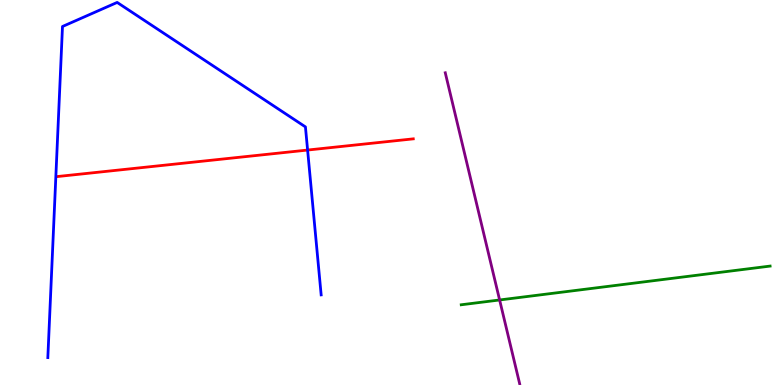[{'lines': ['blue', 'red'], 'intersections': [{'x': 3.97, 'y': 6.1}]}, {'lines': ['green', 'red'], 'intersections': []}, {'lines': ['purple', 'red'], 'intersections': []}, {'lines': ['blue', 'green'], 'intersections': []}, {'lines': ['blue', 'purple'], 'intersections': []}, {'lines': ['green', 'purple'], 'intersections': [{'x': 6.45, 'y': 2.21}]}]